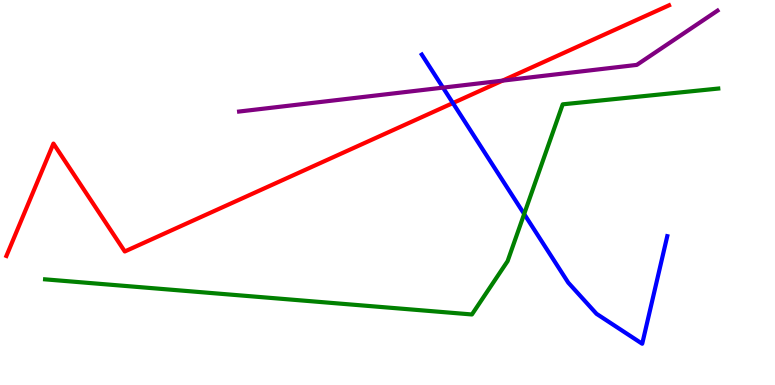[{'lines': ['blue', 'red'], 'intersections': [{'x': 5.84, 'y': 7.32}]}, {'lines': ['green', 'red'], 'intersections': []}, {'lines': ['purple', 'red'], 'intersections': [{'x': 6.48, 'y': 7.91}]}, {'lines': ['blue', 'green'], 'intersections': [{'x': 6.76, 'y': 4.44}]}, {'lines': ['blue', 'purple'], 'intersections': [{'x': 5.72, 'y': 7.72}]}, {'lines': ['green', 'purple'], 'intersections': []}]